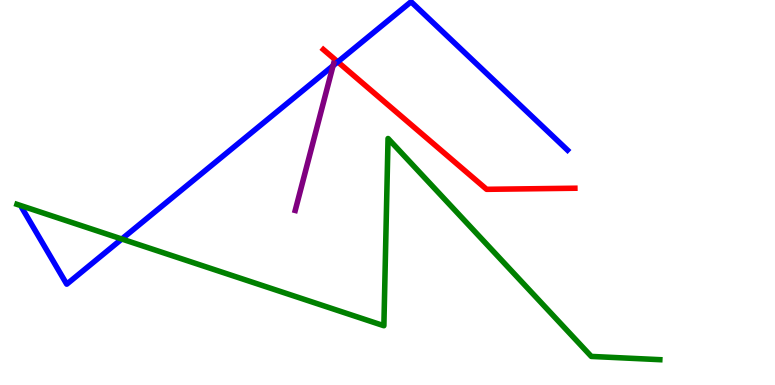[{'lines': ['blue', 'red'], 'intersections': [{'x': 4.36, 'y': 8.39}]}, {'lines': ['green', 'red'], 'intersections': []}, {'lines': ['purple', 'red'], 'intersections': []}, {'lines': ['blue', 'green'], 'intersections': [{'x': 1.57, 'y': 3.79}]}, {'lines': ['blue', 'purple'], 'intersections': [{'x': 4.3, 'y': 8.29}]}, {'lines': ['green', 'purple'], 'intersections': []}]